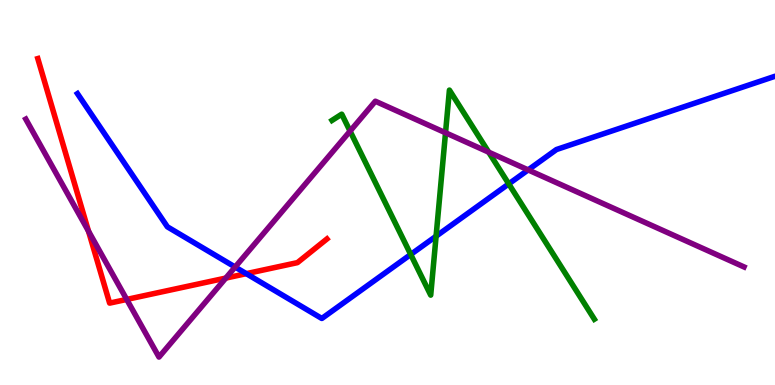[{'lines': ['blue', 'red'], 'intersections': [{'x': 3.18, 'y': 2.89}]}, {'lines': ['green', 'red'], 'intersections': []}, {'lines': ['purple', 'red'], 'intersections': [{'x': 1.14, 'y': 4.0}, {'x': 1.64, 'y': 2.22}, {'x': 2.91, 'y': 2.78}]}, {'lines': ['blue', 'green'], 'intersections': [{'x': 5.3, 'y': 3.39}, {'x': 5.63, 'y': 3.86}, {'x': 6.56, 'y': 5.22}]}, {'lines': ['blue', 'purple'], 'intersections': [{'x': 3.03, 'y': 3.06}, {'x': 6.81, 'y': 5.59}]}, {'lines': ['green', 'purple'], 'intersections': [{'x': 4.52, 'y': 6.59}, {'x': 5.75, 'y': 6.55}, {'x': 6.31, 'y': 6.05}]}]